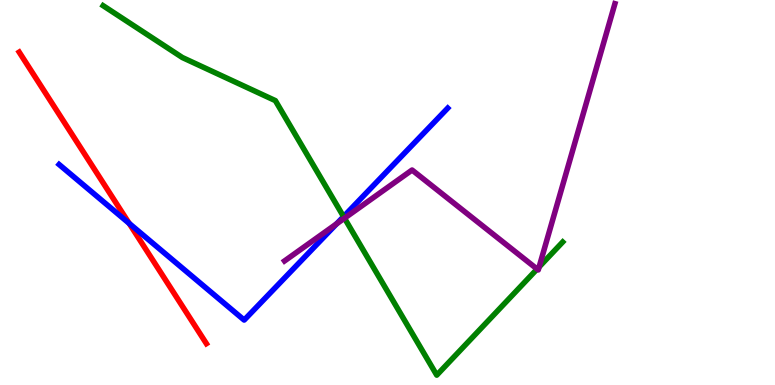[{'lines': ['blue', 'red'], 'intersections': [{'x': 1.67, 'y': 4.2}]}, {'lines': ['green', 'red'], 'intersections': []}, {'lines': ['purple', 'red'], 'intersections': []}, {'lines': ['blue', 'green'], 'intersections': [{'x': 4.43, 'y': 4.37}]}, {'lines': ['blue', 'purple'], 'intersections': [{'x': 4.34, 'y': 4.19}]}, {'lines': ['green', 'purple'], 'intersections': [{'x': 4.45, 'y': 4.33}, {'x': 6.93, 'y': 3.01}, {'x': 6.96, 'y': 3.07}]}]